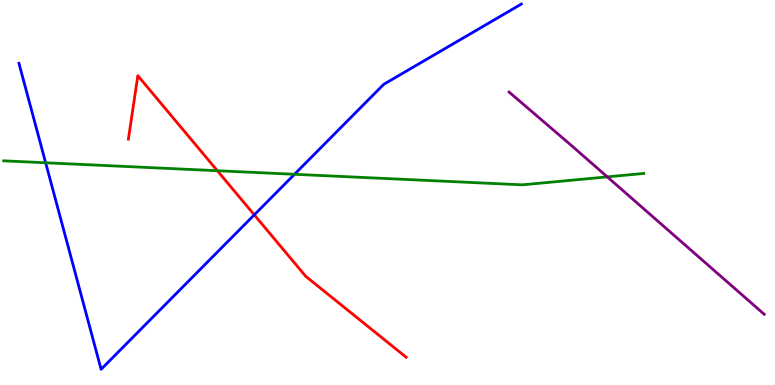[{'lines': ['blue', 'red'], 'intersections': [{'x': 3.28, 'y': 4.42}]}, {'lines': ['green', 'red'], 'intersections': [{'x': 2.8, 'y': 5.57}]}, {'lines': ['purple', 'red'], 'intersections': []}, {'lines': ['blue', 'green'], 'intersections': [{'x': 0.589, 'y': 5.77}, {'x': 3.8, 'y': 5.47}]}, {'lines': ['blue', 'purple'], 'intersections': []}, {'lines': ['green', 'purple'], 'intersections': [{'x': 7.84, 'y': 5.41}]}]